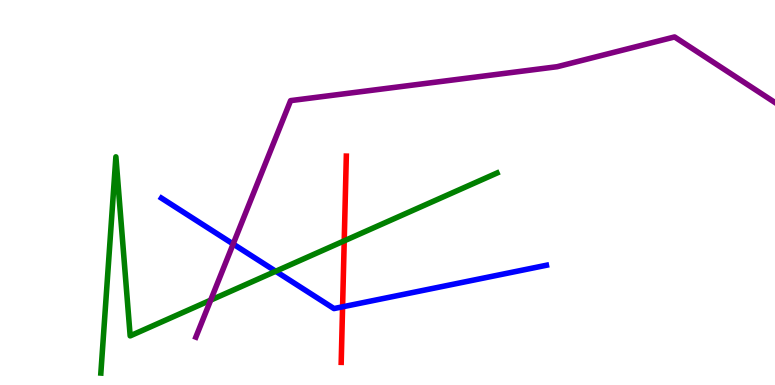[{'lines': ['blue', 'red'], 'intersections': [{'x': 4.42, 'y': 2.03}]}, {'lines': ['green', 'red'], 'intersections': [{'x': 4.44, 'y': 3.74}]}, {'lines': ['purple', 'red'], 'intersections': []}, {'lines': ['blue', 'green'], 'intersections': [{'x': 3.56, 'y': 2.95}]}, {'lines': ['blue', 'purple'], 'intersections': [{'x': 3.01, 'y': 3.66}]}, {'lines': ['green', 'purple'], 'intersections': [{'x': 2.72, 'y': 2.2}]}]